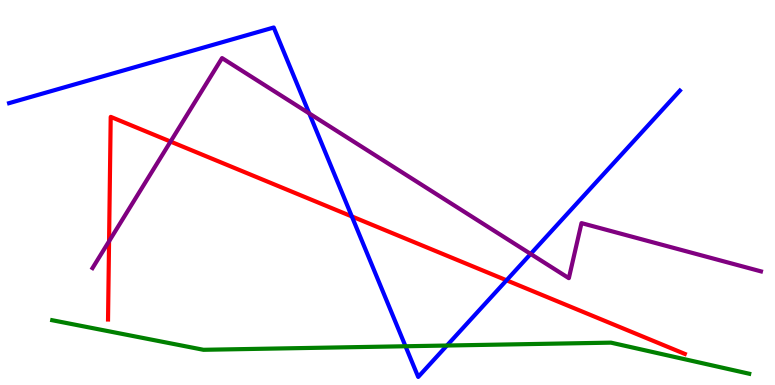[{'lines': ['blue', 'red'], 'intersections': [{'x': 4.54, 'y': 4.38}, {'x': 6.54, 'y': 2.72}]}, {'lines': ['green', 'red'], 'intersections': []}, {'lines': ['purple', 'red'], 'intersections': [{'x': 1.41, 'y': 3.73}, {'x': 2.2, 'y': 6.32}]}, {'lines': ['blue', 'green'], 'intersections': [{'x': 5.23, 'y': 1.01}, {'x': 5.77, 'y': 1.03}]}, {'lines': ['blue', 'purple'], 'intersections': [{'x': 3.99, 'y': 7.05}, {'x': 6.85, 'y': 3.4}]}, {'lines': ['green', 'purple'], 'intersections': []}]